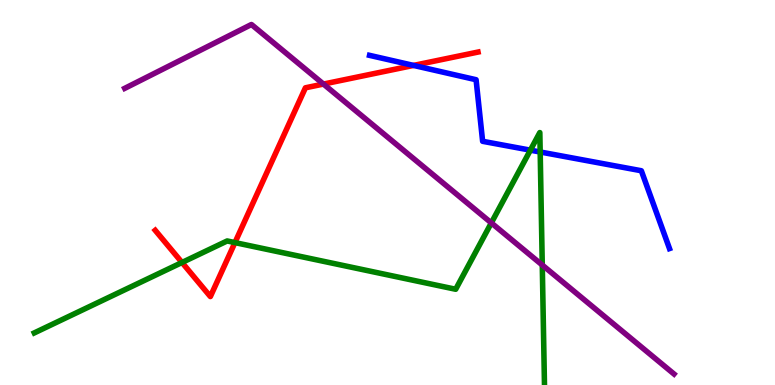[{'lines': ['blue', 'red'], 'intersections': [{'x': 5.34, 'y': 8.3}]}, {'lines': ['green', 'red'], 'intersections': [{'x': 2.35, 'y': 3.18}, {'x': 3.03, 'y': 3.7}]}, {'lines': ['purple', 'red'], 'intersections': [{'x': 4.17, 'y': 7.82}]}, {'lines': ['blue', 'green'], 'intersections': [{'x': 6.84, 'y': 6.1}, {'x': 6.97, 'y': 6.05}]}, {'lines': ['blue', 'purple'], 'intersections': []}, {'lines': ['green', 'purple'], 'intersections': [{'x': 6.34, 'y': 4.21}, {'x': 7.0, 'y': 3.12}]}]